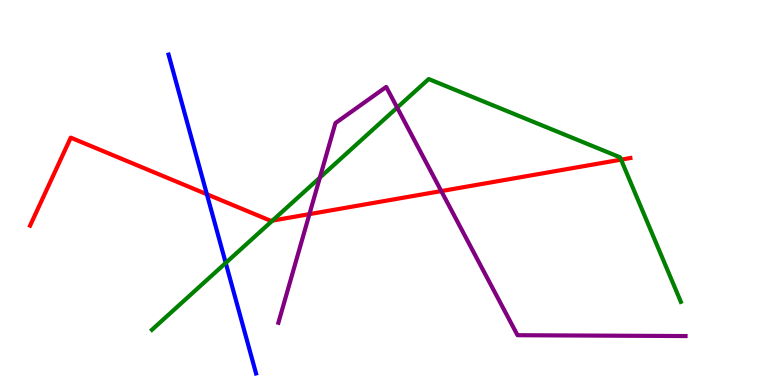[{'lines': ['blue', 'red'], 'intersections': [{'x': 2.67, 'y': 4.95}]}, {'lines': ['green', 'red'], 'intersections': [{'x': 3.52, 'y': 4.27}, {'x': 8.01, 'y': 5.85}]}, {'lines': ['purple', 'red'], 'intersections': [{'x': 3.99, 'y': 4.44}, {'x': 5.69, 'y': 5.04}]}, {'lines': ['blue', 'green'], 'intersections': [{'x': 2.91, 'y': 3.17}]}, {'lines': ['blue', 'purple'], 'intersections': []}, {'lines': ['green', 'purple'], 'intersections': [{'x': 4.13, 'y': 5.39}, {'x': 5.12, 'y': 7.2}]}]